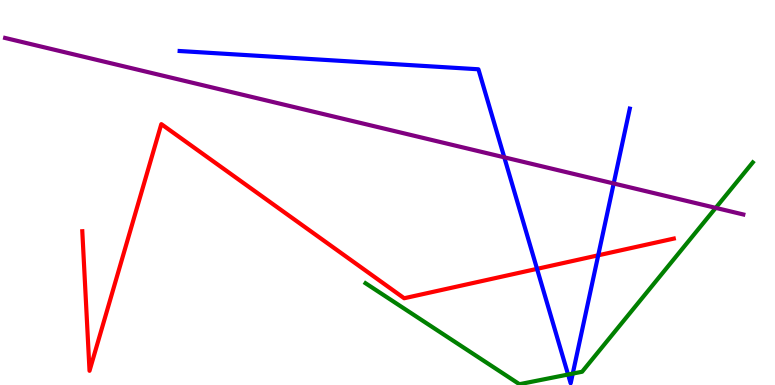[{'lines': ['blue', 'red'], 'intersections': [{'x': 6.93, 'y': 3.02}, {'x': 7.72, 'y': 3.37}]}, {'lines': ['green', 'red'], 'intersections': []}, {'lines': ['purple', 'red'], 'intersections': []}, {'lines': ['blue', 'green'], 'intersections': [{'x': 7.33, 'y': 0.272}, {'x': 7.39, 'y': 0.296}]}, {'lines': ['blue', 'purple'], 'intersections': [{'x': 6.51, 'y': 5.91}, {'x': 7.92, 'y': 5.23}]}, {'lines': ['green', 'purple'], 'intersections': [{'x': 9.24, 'y': 4.6}]}]